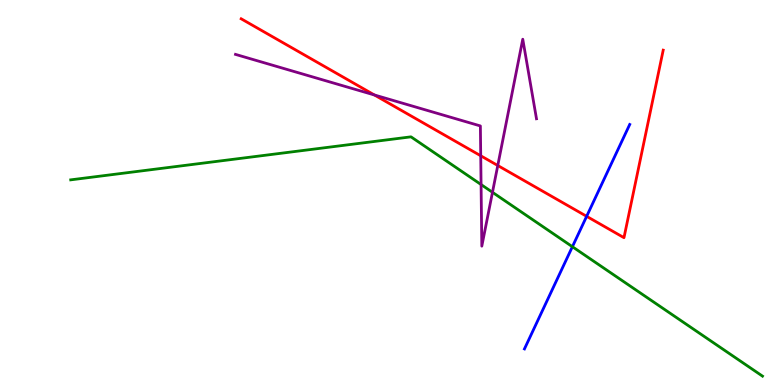[{'lines': ['blue', 'red'], 'intersections': [{'x': 7.57, 'y': 4.38}]}, {'lines': ['green', 'red'], 'intersections': []}, {'lines': ['purple', 'red'], 'intersections': [{'x': 4.83, 'y': 7.53}, {'x': 6.2, 'y': 5.95}, {'x': 6.42, 'y': 5.7}]}, {'lines': ['blue', 'green'], 'intersections': [{'x': 7.39, 'y': 3.59}]}, {'lines': ['blue', 'purple'], 'intersections': []}, {'lines': ['green', 'purple'], 'intersections': [{'x': 6.21, 'y': 5.21}, {'x': 6.35, 'y': 5.01}]}]